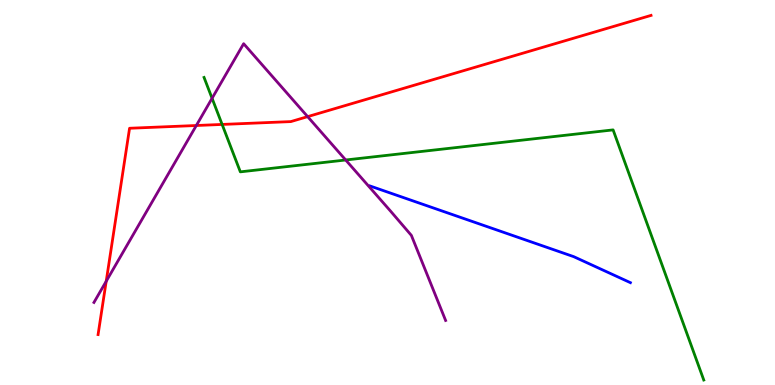[{'lines': ['blue', 'red'], 'intersections': []}, {'lines': ['green', 'red'], 'intersections': [{'x': 2.87, 'y': 6.77}]}, {'lines': ['purple', 'red'], 'intersections': [{'x': 1.37, 'y': 2.69}, {'x': 2.53, 'y': 6.74}, {'x': 3.97, 'y': 6.97}]}, {'lines': ['blue', 'green'], 'intersections': []}, {'lines': ['blue', 'purple'], 'intersections': []}, {'lines': ['green', 'purple'], 'intersections': [{'x': 2.74, 'y': 7.45}, {'x': 4.46, 'y': 5.84}]}]